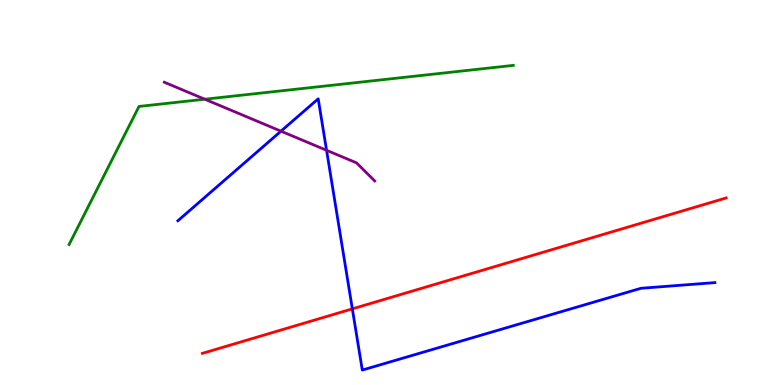[{'lines': ['blue', 'red'], 'intersections': [{'x': 4.55, 'y': 1.98}]}, {'lines': ['green', 'red'], 'intersections': []}, {'lines': ['purple', 'red'], 'intersections': []}, {'lines': ['blue', 'green'], 'intersections': []}, {'lines': ['blue', 'purple'], 'intersections': [{'x': 3.63, 'y': 6.59}, {'x': 4.21, 'y': 6.1}]}, {'lines': ['green', 'purple'], 'intersections': [{'x': 2.64, 'y': 7.42}]}]